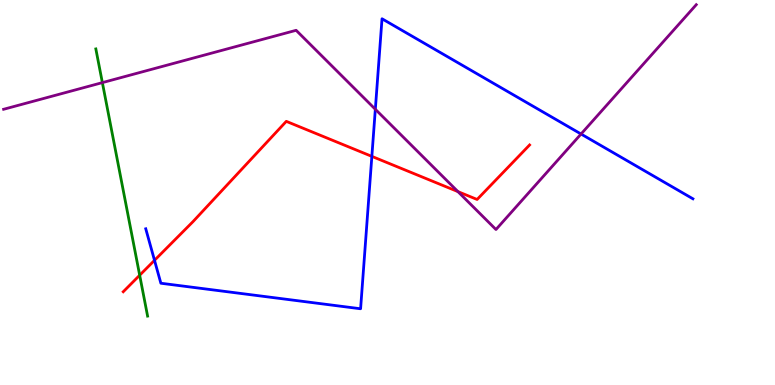[{'lines': ['blue', 'red'], 'intersections': [{'x': 1.99, 'y': 3.24}, {'x': 4.8, 'y': 5.94}]}, {'lines': ['green', 'red'], 'intersections': [{'x': 1.8, 'y': 2.85}]}, {'lines': ['purple', 'red'], 'intersections': [{'x': 5.91, 'y': 5.02}]}, {'lines': ['blue', 'green'], 'intersections': []}, {'lines': ['blue', 'purple'], 'intersections': [{'x': 4.84, 'y': 7.16}, {'x': 7.5, 'y': 6.52}]}, {'lines': ['green', 'purple'], 'intersections': [{'x': 1.32, 'y': 7.85}]}]